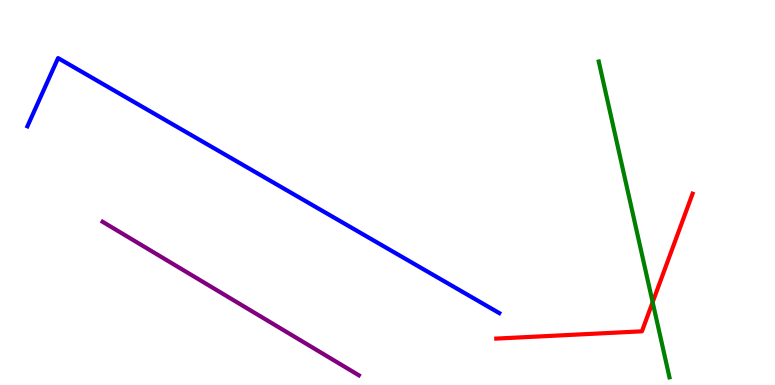[{'lines': ['blue', 'red'], 'intersections': []}, {'lines': ['green', 'red'], 'intersections': [{'x': 8.42, 'y': 2.15}]}, {'lines': ['purple', 'red'], 'intersections': []}, {'lines': ['blue', 'green'], 'intersections': []}, {'lines': ['blue', 'purple'], 'intersections': []}, {'lines': ['green', 'purple'], 'intersections': []}]